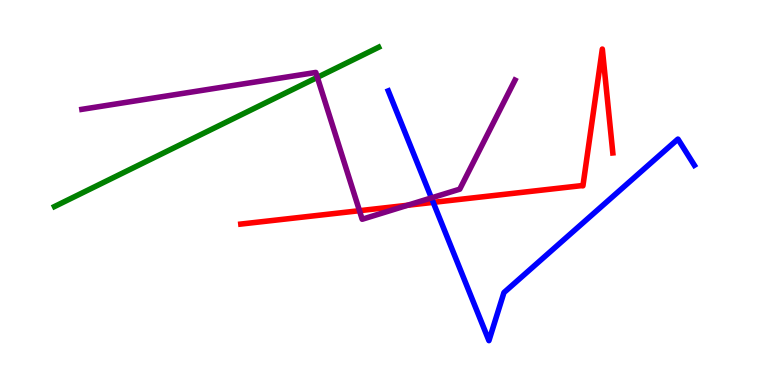[{'lines': ['blue', 'red'], 'intersections': [{'x': 5.59, 'y': 4.74}]}, {'lines': ['green', 'red'], 'intersections': []}, {'lines': ['purple', 'red'], 'intersections': [{'x': 4.64, 'y': 4.53}, {'x': 5.26, 'y': 4.67}]}, {'lines': ['blue', 'green'], 'intersections': []}, {'lines': ['blue', 'purple'], 'intersections': [{'x': 5.57, 'y': 4.86}]}, {'lines': ['green', 'purple'], 'intersections': [{'x': 4.09, 'y': 7.99}]}]